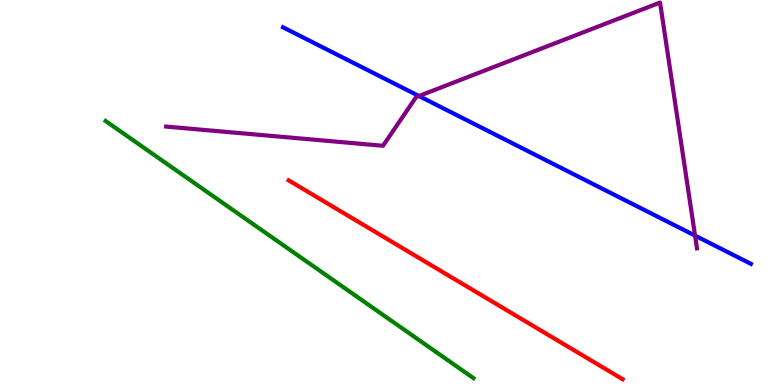[{'lines': ['blue', 'red'], 'intersections': []}, {'lines': ['green', 'red'], 'intersections': []}, {'lines': ['purple', 'red'], 'intersections': []}, {'lines': ['blue', 'green'], 'intersections': []}, {'lines': ['blue', 'purple'], 'intersections': [{'x': 5.41, 'y': 7.51}, {'x': 8.97, 'y': 3.88}]}, {'lines': ['green', 'purple'], 'intersections': []}]